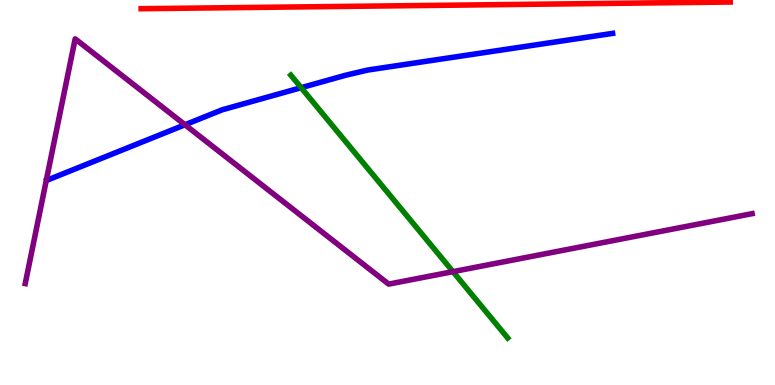[{'lines': ['blue', 'red'], 'intersections': []}, {'lines': ['green', 'red'], 'intersections': []}, {'lines': ['purple', 'red'], 'intersections': []}, {'lines': ['blue', 'green'], 'intersections': [{'x': 3.89, 'y': 7.72}]}, {'lines': ['blue', 'purple'], 'intersections': [{'x': 2.39, 'y': 6.76}]}, {'lines': ['green', 'purple'], 'intersections': [{'x': 5.84, 'y': 2.94}]}]